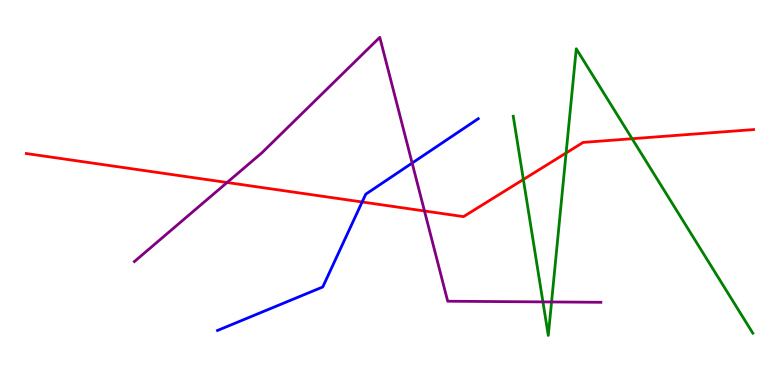[{'lines': ['blue', 'red'], 'intersections': [{'x': 4.67, 'y': 4.75}]}, {'lines': ['green', 'red'], 'intersections': [{'x': 6.75, 'y': 5.34}, {'x': 7.3, 'y': 6.03}, {'x': 8.16, 'y': 6.4}]}, {'lines': ['purple', 'red'], 'intersections': [{'x': 2.93, 'y': 5.26}, {'x': 5.48, 'y': 4.52}]}, {'lines': ['blue', 'green'], 'intersections': []}, {'lines': ['blue', 'purple'], 'intersections': [{'x': 5.32, 'y': 5.76}]}, {'lines': ['green', 'purple'], 'intersections': [{'x': 7.01, 'y': 2.16}, {'x': 7.12, 'y': 2.16}]}]